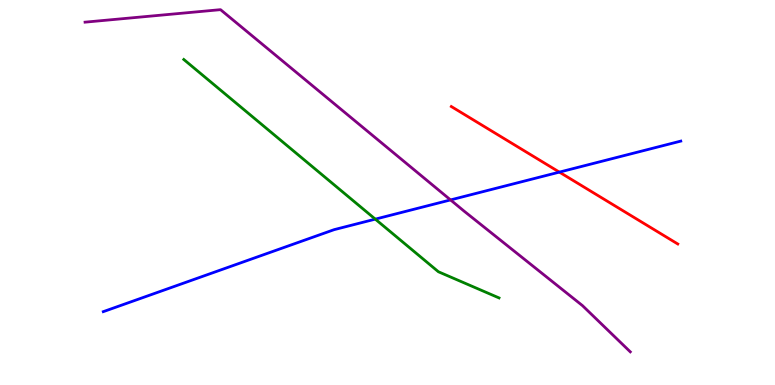[{'lines': ['blue', 'red'], 'intersections': [{'x': 7.22, 'y': 5.53}]}, {'lines': ['green', 'red'], 'intersections': []}, {'lines': ['purple', 'red'], 'intersections': []}, {'lines': ['blue', 'green'], 'intersections': [{'x': 4.84, 'y': 4.31}]}, {'lines': ['blue', 'purple'], 'intersections': [{'x': 5.81, 'y': 4.81}]}, {'lines': ['green', 'purple'], 'intersections': []}]